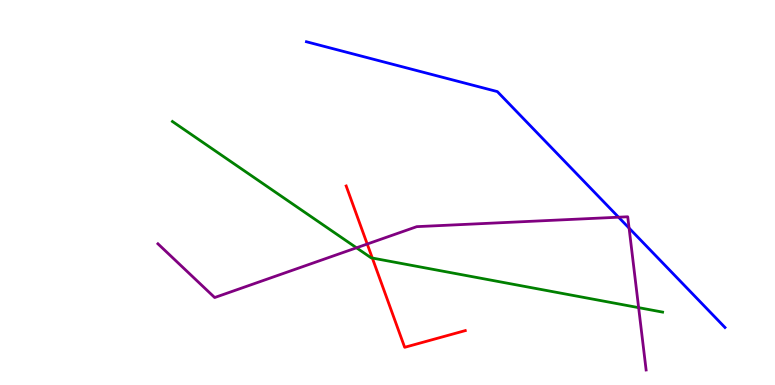[{'lines': ['blue', 'red'], 'intersections': []}, {'lines': ['green', 'red'], 'intersections': [{'x': 4.8, 'y': 3.3}]}, {'lines': ['purple', 'red'], 'intersections': [{'x': 4.74, 'y': 3.66}]}, {'lines': ['blue', 'green'], 'intersections': []}, {'lines': ['blue', 'purple'], 'intersections': [{'x': 7.98, 'y': 4.36}, {'x': 8.12, 'y': 4.08}]}, {'lines': ['green', 'purple'], 'intersections': [{'x': 4.6, 'y': 3.56}, {'x': 8.24, 'y': 2.01}]}]